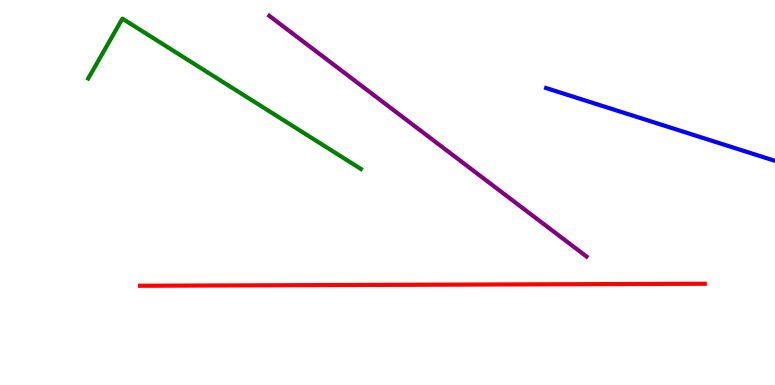[{'lines': ['blue', 'red'], 'intersections': []}, {'lines': ['green', 'red'], 'intersections': []}, {'lines': ['purple', 'red'], 'intersections': []}, {'lines': ['blue', 'green'], 'intersections': []}, {'lines': ['blue', 'purple'], 'intersections': []}, {'lines': ['green', 'purple'], 'intersections': []}]